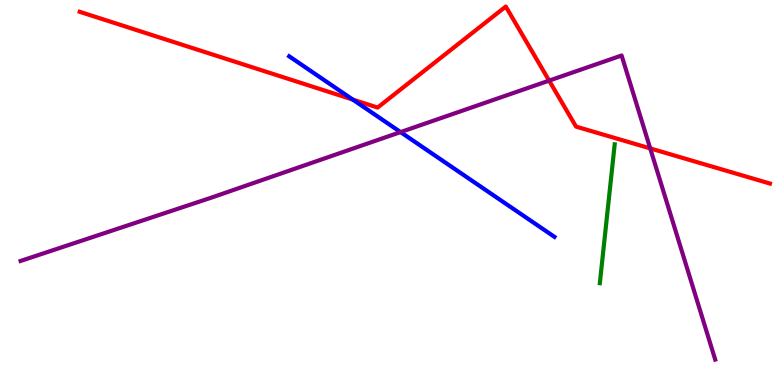[{'lines': ['blue', 'red'], 'intersections': [{'x': 4.55, 'y': 7.41}]}, {'lines': ['green', 'red'], 'intersections': []}, {'lines': ['purple', 'red'], 'intersections': [{'x': 7.09, 'y': 7.91}, {'x': 8.39, 'y': 6.15}]}, {'lines': ['blue', 'green'], 'intersections': []}, {'lines': ['blue', 'purple'], 'intersections': [{'x': 5.17, 'y': 6.57}]}, {'lines': ['green', 'purple'], 'intersections': []}]